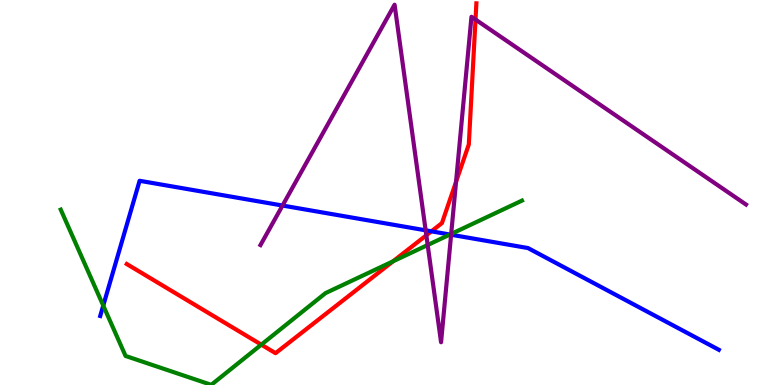[{'lines': ['blue', 'red'], 'intersections': [{'x': 5.57, 'y': 3.99}]}, {'lines': ['green', 'red'], 'intersections': [{'x': 3.37, 'y': 1.05}, {'x': 5.07, 'y': 3.21}]}, {'lines': ['purple', 'red'], 'intersections': [{'x': 5.5, 'y': 3.89}, {'x': 5.88, 'y': 5.28}, {'x': 6.14, 'y': 9.49}]}, {'lines': ['blue', 'green'], 'intersections': [{'x': 1.33, 'y': 2.06}, {'x': 5.81, 'y': 3.91}]}, {'lines': ['blue', 'purple'], 'intersections': [{'x': 3.65, 'y': 4.66}, {'x': 5.49, 'y': 4.02}, {'x': 5.82, 'y': 3.9}]}, {'lines': ['green', 'purple'], 'intersections': [{'x': 5.52, 'y': 3.64}, {'x': 5.82, 'y': 3.92}]}]